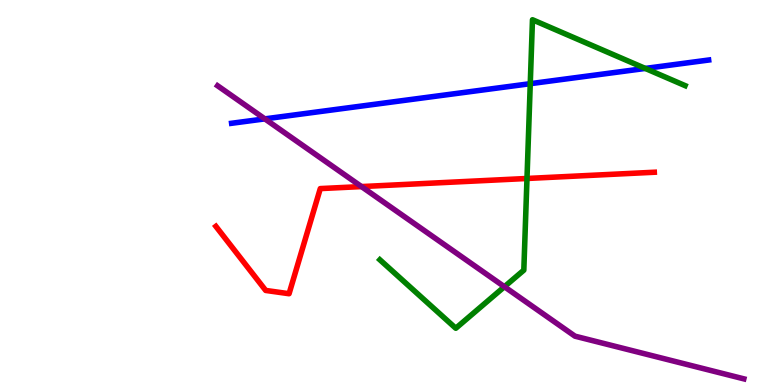[{'lines': ['blue', 'red'], 'intersections': []}, {'lines': ['green', 'red'], 'intersections': [{'x': 6.8, 'y': 5.36}]}, {'lines': ['purple', 'red'], 'intersections': [{'x': 4.66, 'y': 5.15}]}, {'lines': ['blue', 'green'], 'intersections': [{'x': 6.84, 'y': 7.83}, {'x': 8.33, 'y': 8.22}]}, {'lines': ['blue', 'purple'], 'intersections': [{'x': 3.42, 'y': 6.91}]}, {'lines': ['green', 'purple'], 'intersections': [{'x': 6.51, 'y': 2.55}]}]